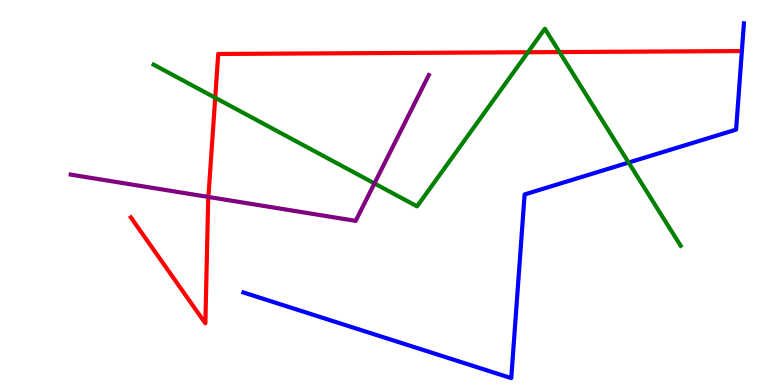[{'lines': ['blue', 'red'], 'intersections': []}, {'lines': ['green', 'red'], 'intersections': [{'x': 2.78, 'y': 7.46}, {'x': 6.81, 'y': 8.64}, {'x': 7.22, 'y': 8.65}]}, {'lines': ['purple', 'red'], 'intersections': [{'x': 2.69, 'y': 4.88}]}, {'lines': ['blue', 'green'], 'intersections': [{'x': 8.11, 'y': 5.78}]}, {'lines': ['blue', 'purple'], 'intersections': []}, {'lines': ['green', 'purple'], 'intersections': [{'x': 4.83, 'y': 5.24}]}]